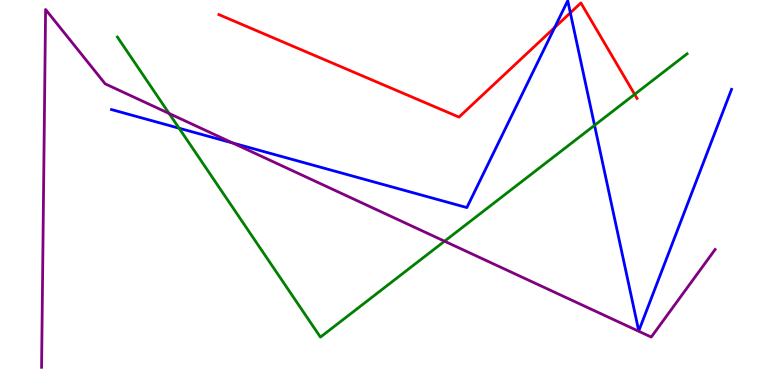[{'lines': ['blue', 'red'], 'intersections': [{'x': 7.16, 'y': 9.29}, {'x': 7.36, 'y': 9.67}]}, {'lines': ['green', 'red'], 'intersections': [{'x': 8.19, 'y': 7.55}]}, {'lines': ['purple', 'red'], 'intersections': []}, {'lines': ['blue', 'green'], 'intersections': [{'x': 2.31, 'y': 6.67}, {'x': 7.67, 'y': 6.74}]}, {'lines': ['blue', 'purple'], 'intersections': [{'x': 3.0, 'y': 6.28}]}, {'lines': ['green', 'purple'], 'intersections': [{'x': 2.18, 'y': 7.05}, {'x': 5.74, 'y': 3.73}]}]